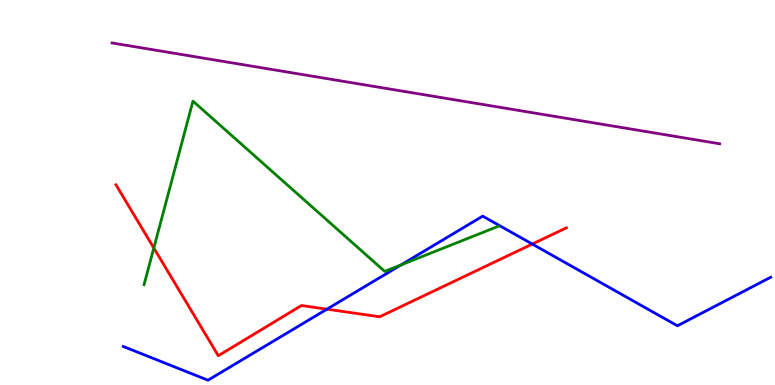[{'lines': ['blue', 'red'], 'intersections': [{'x': 4.22, 'y': 1.97}, {'x': 6.87, 'y': 3.66}]}, {'lines': ['green', 'red'], 'intersections': [{'x': 1.98, 'y': 3.56}]}, {'lines': ['purple', 'red'], 'intersections': []}, {'lines': ['blue', 'green'], 'intersections': [{'x': 5.17, 'y': 3.12}]}, {'lines': ['blue', 'purple'], 'intersections': []}, {'lines': ['green', 'purple'], 'intersections': []}]